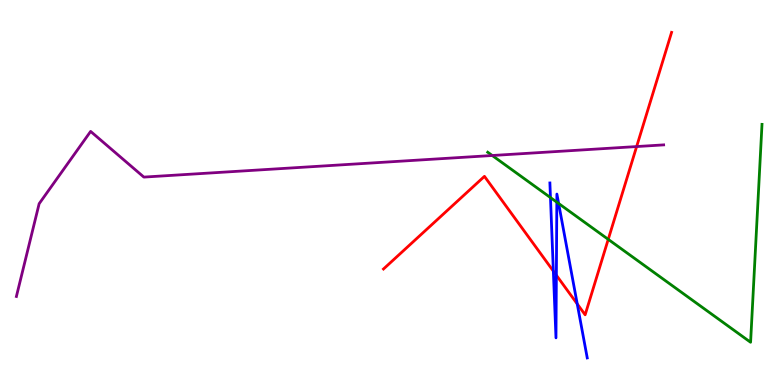[{'lines': ['blue', 'red'], 'intersections': [{'x': 7.14, 'y': 2.96}, {'x': 7.18, 'y': 2.85}, {'x': 7.45, 'y': 2.11}]}, {'lines': ['green', 'red'], 'intersections': [{'x': 7.85, 'y': 3.78}]}, {'lines': ['purple', 'red'], 'intersections': [{'x': 8.21, 'y': 6.19}]}, {'lines': ['blue', 'green'], 'intersections': [{'x': 7.1, 'y': 4.87}, {'x': 7.18, 'y': 4.75}, {'x': 7.21, 'y': 4.71}]}, {'lines': ['blue', 'purple'], 'intersections': []}, {'lines': ['green', 'purple'], 'intersections': [{'x': 6.35, 'y': 5.96}]}]